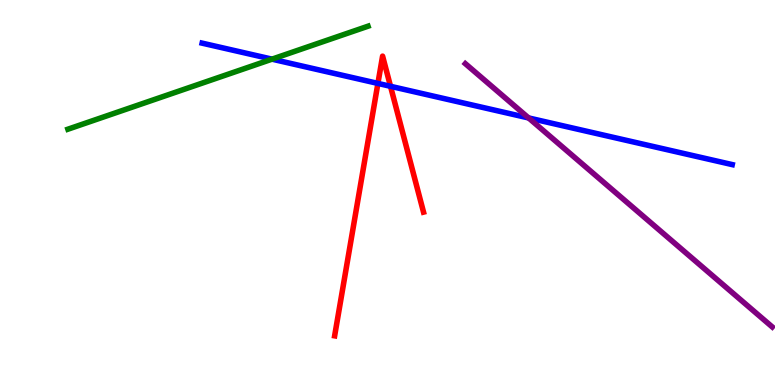[{'lines': ['blue', 'red'], 'intersections': [{'x': 4.88, 'y': 7.83}, {'x': 5.04, 'y': 7.76}]}, {'lines': ['green', 'red'], 'intersections': []}, {'lines': ['purple', 'red'], 'intersections': []}, {'lines': ['blue', 'green'], 'intersections': [{'x': 3.51, 'y': 8.46}]}, {'lines': ['blue', 'purple'], 'intersections': [{'x': 6.82, 'y': 6.94}]}, {'lines': ['green', 'purple'], 'intersections': []}]